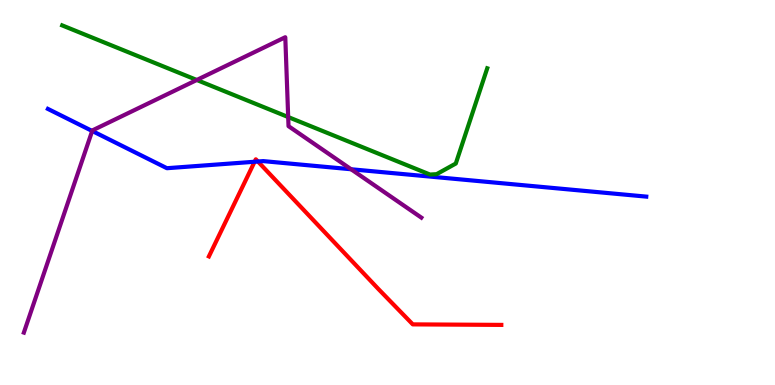[{'lines': ['blue', 'red'], 'intersections': [{'x': 3.29, 'y': 5.8}, {'x': 3.33, 'y': 5.81}]}, {'lines': ['green', 'red'], 'intersections': []}, {'lines': ['purple', 'red'], 'intersections': []}, {'lines': ['blue', 'green'], 'intersections': []}, {'lines': ['blue', 'purple'], 'intersections': [{'x': 1.19, 'y': 6.6}, {'x': 4.53, 'y': 5.6}]}, {'lines': ['green', 'purple'], 'intersections': [{'x': 2.54, 'y': 7.92}, {'x': 3.72, 'y': 6.96}]}]